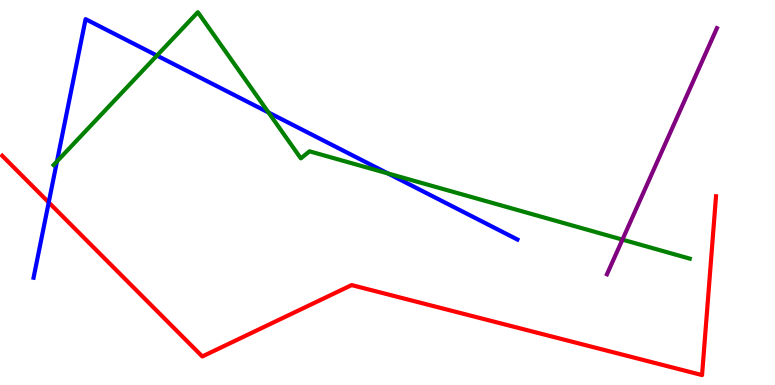[{'lines': ['blue', 'red'], 'intersections': [{'x': 0.629, 'y': 4.74}]}, {'lines': ['green', 'red'], 'intersections': []}, {'lines': ['purple', 'red'], 'intersections': []}, {'lines': ['blue', 'green'], 'intersections': [{'x': 0.735, 'y': 5.81}, {'x': 2.02, 'y': 8.56}, {'x': 3.46, 'y': 7.08}, {'x': 5.01, 'y': 5.49}]}, {'lines': ['blue', 'purple'], 'intersections': []}, {'lines': ['green', 'purple'], 'intersections': [{'x': 8.03, 'y': 3.78}]}]